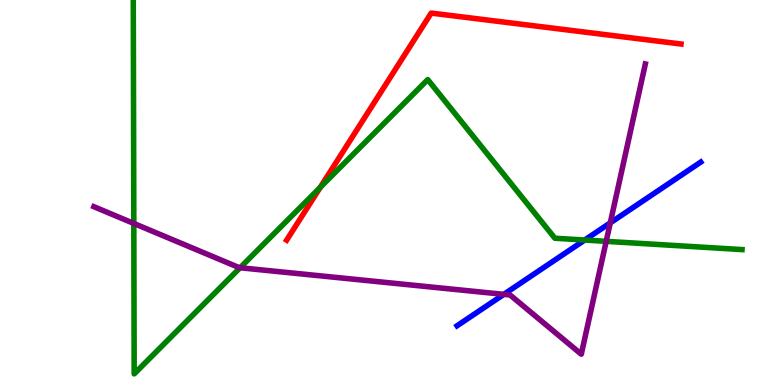[{'lines': ['blue', 'red'], 'intersections': []}, {'lines': ['green', 'red'], 'intersections': [{'x': 4.13, 'y': 5.13}]}, {'lines': ['purple', 'red'], 'intersections': []}, {'lines': ['blue', 'green'], 'intersections': [{'x': 7.54, 'y': 3.77}]}, {'lines': ['blue', 'purple'], 'intersections': [{'x': 6.5, 'y': 2.35}, {'x': 7.87, 'y': 4.21}]}, {'lines': ['green', 'purple'], 'intersections': [{'x': 1.73, 'y': 4.2}, {'x': 3.1, 'y': 3.05}, {'x': 7.82, 'y': 3.73}]}]